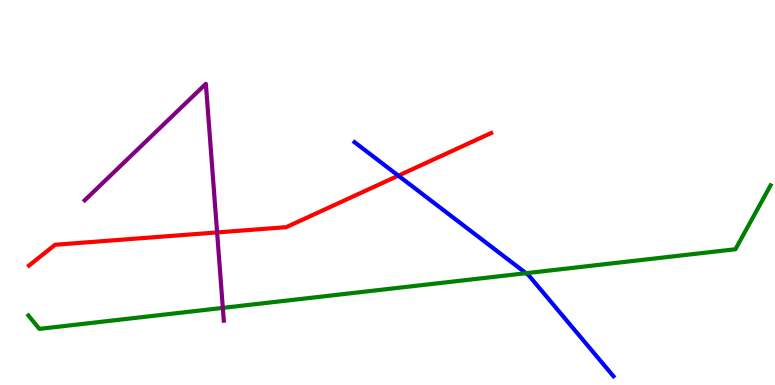[{'lines': ['blue', 'red'], 'intersections': [{'x': 5.14, 'y': 5.44}]}, {'lines': ['green', 'red'], 'intersections': []}, {'lines': ['purple', 'red'], 'intersections': [{'x': 2.8, 'y': 3.96}]}, {'lines': ['blue', 'green'], 'intersections': [{'x': 6.79, 'y': 2.9}]}, {'lines': ['blue', 'purple'], 'intersections': []}, {'lines': ['green', 'purple'], 'intersections': [{'x': 2.88, 'y': 2.0}]}]